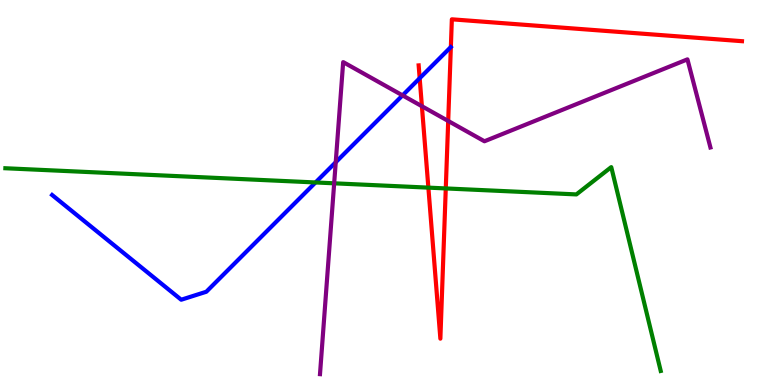[{'lines': ['blue', 'red'], 'intersections': [{'x': 5.42, 'y': 7.97}]}, {'lines': ['green', 'red'], 'intersections': [{'x': 5.53, 'y': 5.13}, {'x': 5.75, 'y': 5.11}]}, {'lines': ['purple', 'red'], 'intersections': [{'x': 5.44, 'y': 7.24}, {'x': 5.78, 'y': 6.86}]}, {'lines': ['blue', 'green'], 'intersections': [{'x': 4.07, 'y': 5.26}]}, {'lines': ['blue', 'purple'], 'intersections': [{'x': 4.33, 'y': 5.79}, {'x': 5.19, 'y': 7.52}]}, {'lines': ['green', 'purple'], 'intersections': [{'x': 4.31, 'y': 5.24}]}]